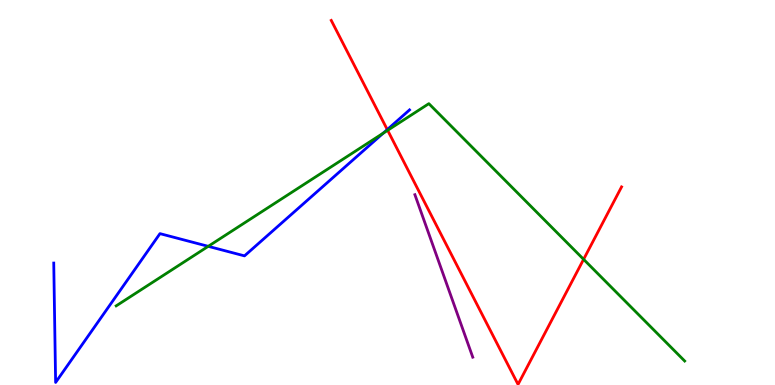[{'lines': ['blue', 'red'], 'intersections': [{'x': 5.0, 'y': 6.63}]}, {'lines': ['green', 'red'], 'intersections': [{'x': 5.0, 'y': 6.62}, {'x': 7.53, 'y': 3.26}]}, {'lines': ['purple', 'red'], 'intersections': []}, {'lines': ['blue', 'green'], 'intersections': [{'x': 2.69, 'y': 3.6}, {'x': 4.95, 'y': 6.54}]}, {'lines': ['blue', 'purple'], 'intersections': []}, {'lines': ['green', 'purple'], 'intersections': []}]